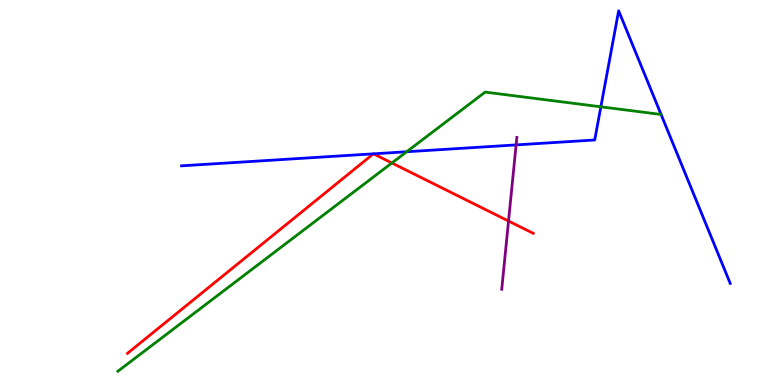[{'lines': ['blue', 'red'], 'intersections': [{'x': 4.82, 'y': 6.0}, {'x': 4.82, 'y': 6.0}]}, {'lines': ['green', 'red'], 'intersections': [{'x': 5.06, 'y': 5.77}]}, {'lines': ['purple', 'red'], 'intersections': [{'x': 6.56, 'y': 4.26}]}, {'lines': ['blue', 'green'], 'intersections': [{'x': 5.25, 'y': 6.06}, {'x': 7.75, 'y': 7.23}]}, {'lines': ['blue', 'purple'], 'intersections': [{'x': 6.66, 'y': 6.24}]}, {'lines': ['green', 'purple'], 'intersections': []}]